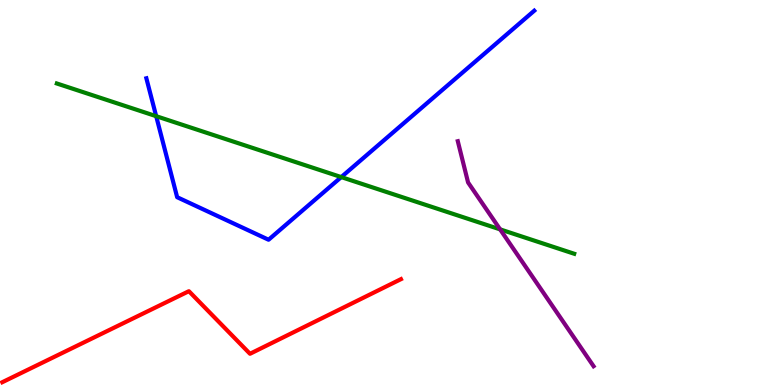[{'lines': ['blue', 'red'], 'intersections': []}, {'lines': ['green', 'red'], 'intersections': []}, {'lines': ['purple', 'red'], 'intersections': []}, {'lines': ['blue', 'green'], 'intersections': [{'x': 2.02, 'y': 6.98}, {'x': 4.4, 'y': 5.4}]}, {'lines': ['blue', 'purple'], 'intersections': []}, {'lines': ['green', 'purple'], 'intersections': [{'x': 6.45, 'y': 4.04}]}]